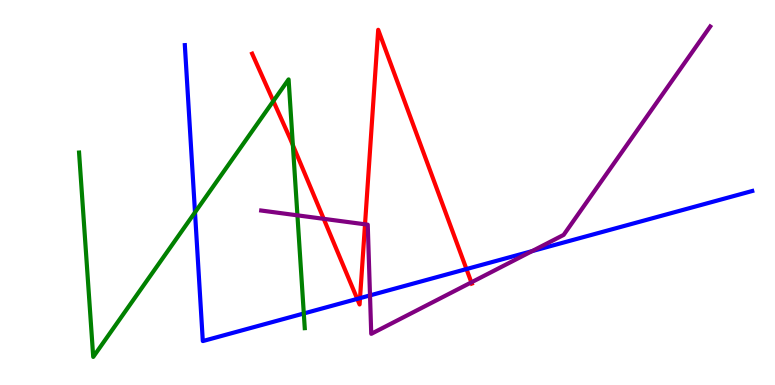[{'lines': ['blue', 'red'], 'intersections': [{'x': 4.61, 'y': 2.24}, {'x': 4.65, 'y': 2.26}, {'x': 6.02, 'y': 3.01}]}, {'lines': ['green', 'red'], 'intersections': [{'x': 3.53, 'y': 7.38}, {'x': 3.78, 'y': 6.23}]}, {'lines': ['purple', 'red'], 'intersections': [{'x': 4.18, 'y': 4.32}, {'x': 4.71, 'y': 4.17}, {'x': 6.08, 'y': 2.67}]}, {'lines': ['blue', 'green'], 'intersections': [{'x': 2.52, 'y': 4.48}, {'x': 3.92, 'y': 1.86}]}, {'lines': ['blue', 'purple'], 'intersections': [{'x': 4.77, 'y': 2.33}, {'x': 6.87, 'y': 3.48}]}, {'lines': ['green', 'purple'], 'intersections': [{'x': 3.84, 'y': 4.41}]}]